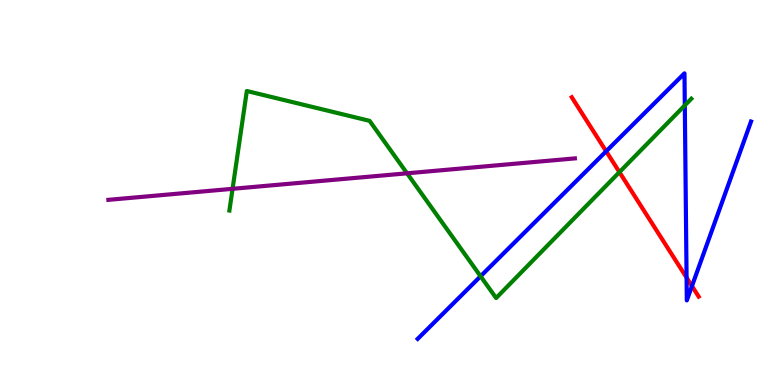[{'lines': ['blue', 'red'], 'intersections': [{'x': 7.82, 'y': 6.07}, {'x': 8.86, 'y': 2.79}, {'x': 8.93, 'y': 2.57}]}, {'lines': ['green', 'red'], 'intersections': [{'x': 7.99, 'y': 5.53}]}, {'lines': ['purple', 'red'], 'intersections': []}, {'lines': ['blue', 'green'], 'intersections': [{'x': 6.2, 'y': 2.82}, {'x': 8.84, 'y': 7.26}]}, {'lines': ['blue', 'purple'], 'intersections': []}, {'lines': ['green', 'purple'], 'intersections': [{'x': 3.0, 'y': 5.1}, {'x': 5.25, 'y': 5.5}]}]